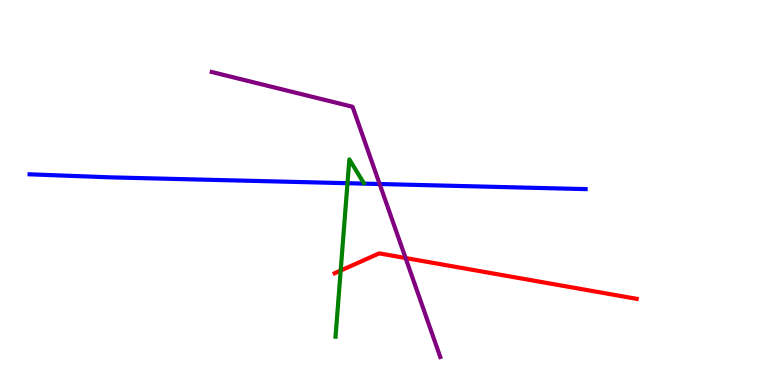[{'lines': ['blue', 'red'], 'intersections': []}, {'lines': ['green', 'red'], 'intersections': [{'x': 4.4, 'y': 2.97}]}, {'lines': ['purple', 'red'], 'intersections': [{'x': 5.23, 'y': 3.3}]}, {'lines': ['blue', 'green'], 'intersections': [{'x': 4.48, 'y': 5.24}]}, {'lines': ['blue', 'purple'], 'intersections': [{'x': 4.9, 'y': 5.22}]}, {'lines': ['green', 'purple'], 'intersections': []}]